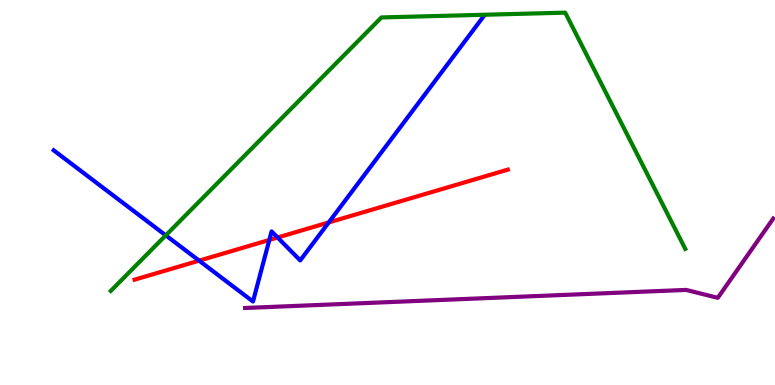[{'lines': ['blue', 'red'], 'intersections': [{'x': 2.57, 'y': 3.23}, {'x': 3.48, 'y': 3.77}, {'x': 3.58, 'y': 3.83}, {'x': 4.24, 'y': 4.22}]}, {'lines': ['green', 'red'], 'intersections': []}, {'lines': ['purple', 'red'], 'intersections': []}, {'lines': ['blue', 'green'], 'intersections': [{'x': 2.14, 'y': 3.89}]}, {'lines': ['blue', 'purple'], 'intersections': []}, {'lines': ['green', 'purple'], 'intersections': []}]